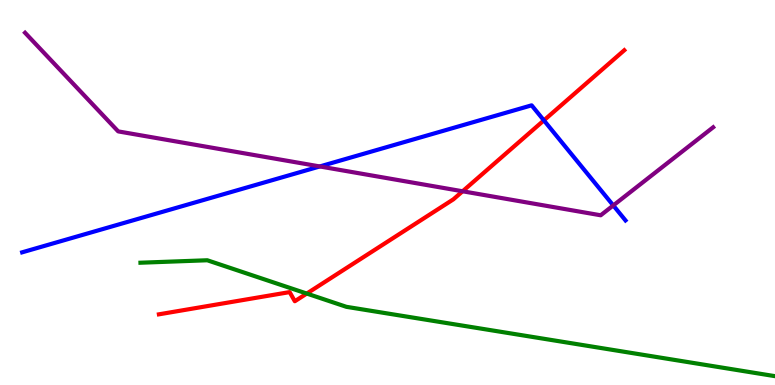[{'lines': ['blue', 'red'], 'intersections': [{'x': 7.02, 'y': 6.87}]}, {'lines': ['green', 'red'], 'intersections': [{'x': 3.96, 'y': 2.38}]}, {'lines': ['purple', 'red'], 'intersections': [{'x': 5.97, 'y': 5.03}]}, {'lines': ['blue', 'green'], 'intersections': []}, {'lines': ['blue', 'purple'], 'intersections': [{'x': 4.13, 'y': 5.68}, {'x': 7.91, 'y': 4.66}]}, {'lines': ['green', 'purple'], 'intersections': []}]